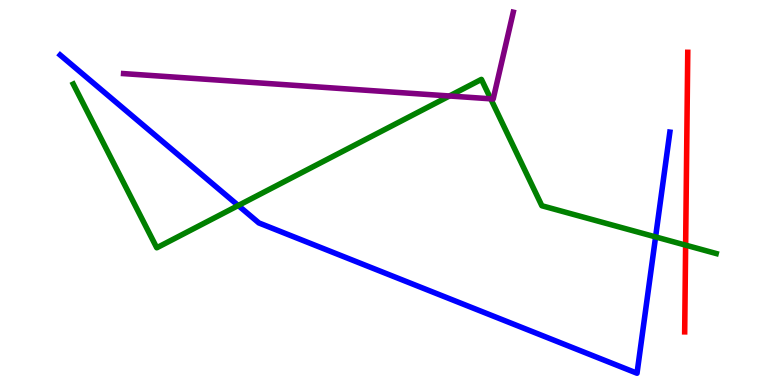[{'lines': ['blue', 'red'], 'intersections': []}, {'lines': ['green', 'red'], 'intersections': [{'x': 8.85, 'y': 3.63}]}, {'lines': ['purple', 'red'], 'intersections': []}, {'lines': ['blue', 'green'], 'intersections': [{'x': 3.07, 'y': 4.66}, {'x': 8.46, 'y': 3.85}]}, {'lines': ['blue', 'purple'], 'intersections': []}, {'lines': ['green', 'purple'], 'intersections': [{'x': 5.8, 'y': 7.51}, {'x': 6.33, 'y': 7.43}]}]